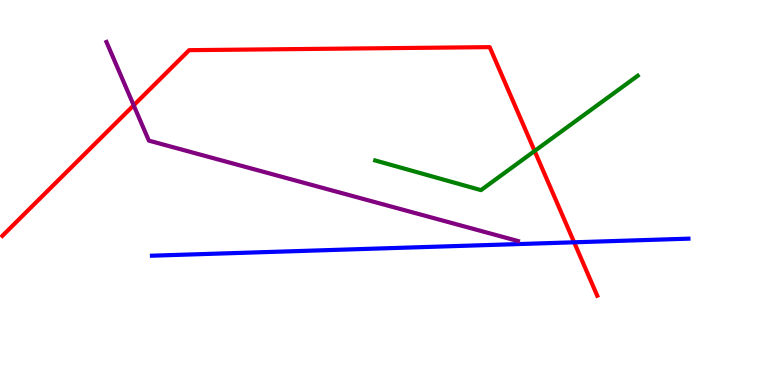[{'lines': ['blue', 'red'], 'intersections': [{'x': 7.41, 'y': 3.71}]}, {'lines': ['green', 'red'], 'intersections': [{'x': 6.9, 'y': 6.08}]}, {'lines': ['purple', 'red'], 'intersections': [{'x': 1.73, 'y': 7.26}]}, {'lines': ['blue', 'green'], 'intersections': []}, {'lines': ['blue', 'purple'], 'intersections': []}, {'lines': ['green', 'purple'], 'intersections': []}]